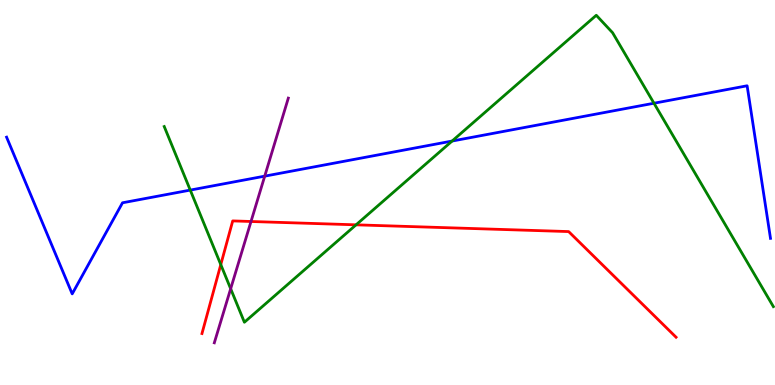[{'lines': ['blue', 'red'], 'intersections': []}, {'lines': ['green', 'red'], 'intersections': [{'x': 2.85, 'y': 3.13}, {'x': 4.59, 'y': 4.16}]}, {'lines': ['purple', 'red'], 'intersections': [{'x': 3.24, 'y': 4.25}]}, {'lines': ['blue', 'green'], 'intersections': [{'x': 2.46, 'y': 5.06}, {'x': 5.83, 'y': 6.34}, {'x': 8.44, 'y': 7.32}]}, {'lines': ['blue', 'purple'], 'intersections': [{'x': 3.42, 'y': 5.42}]}, {'lines': ['green', 'purple'], 'intersections': [{'x': 2.98, 'y': 2.5}]}]